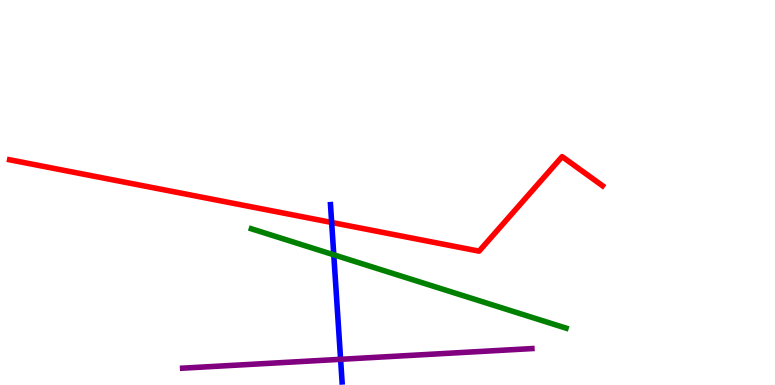[{'lines': ['blue', 'red'], 'intersections': [{'x': 4.28, 'y': 4.22}]}, {'lines': ['green', 'red'], 'intersections': []}, {'lines': ['purple', 'red'], 'intersections': []}, {'lines': ['blue', 'green'], 'intersections': [{'x': 4.31, 'y': 3.38}]}, {'lines': ['blue', 'purple'], 'intersections': [{'x': 4.39, 'y': 0.667}]}, {'lines': ['green', 'purple'], 'intersections': []}]